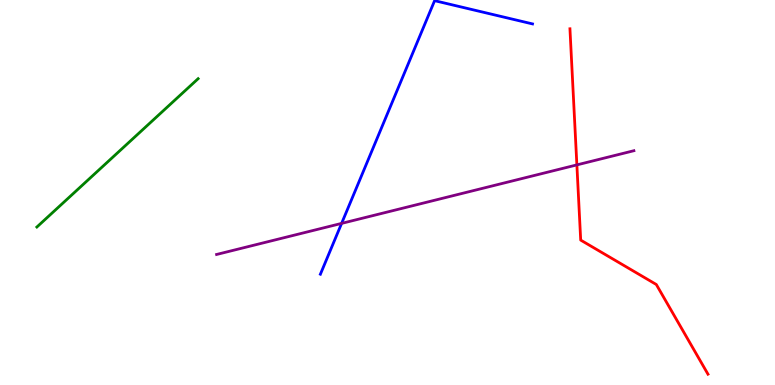[{'lines': ['blue', 'red'], 'intersections': []}, {'lines': ['green', 'red'], 'intersections': []}, {'lines': ['purple', 'red'], 'intersections': [{'x': 7.44, 'y': 5.72}]}, {'lines': ['blue', 'green'], 'intersections': []}, {'lines': ['blue', 'purple'], 'intersections': [{'x': 4.41, 'y': 4.2}]}, {'lines': ['green', 'purple'], 'intersections': []}]